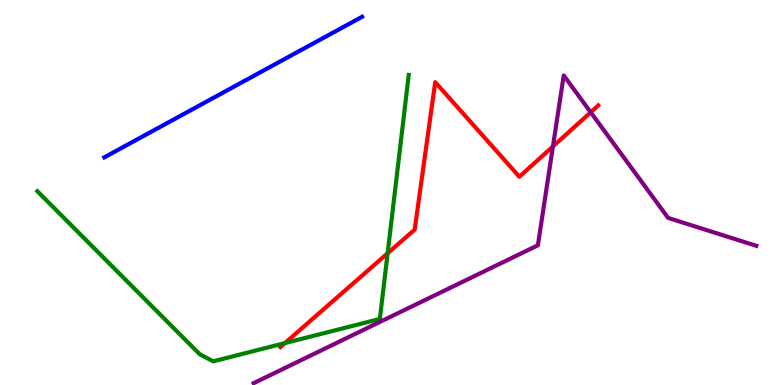[{'lines': ['blue', 'red'], 'intersections': []}, {'lines': ['green', 'red'], 'intersections': [{'x': 3.68, 'y': 1.09}, {'x': 5.0, 'y': 3.42}]}, {'lines': ['purple', 'red'], 'intersections': [{'x': 7.13, 'y': 6.2}, {'x': 7.62, 'y': 7.08}]}, {'lines': ['blue', 'green'], 'intersections': []}, {'lines': ['blue', 'purple'], 'intersections': []}, {'lines': ['green', 'purple'], 'intersections': []}]